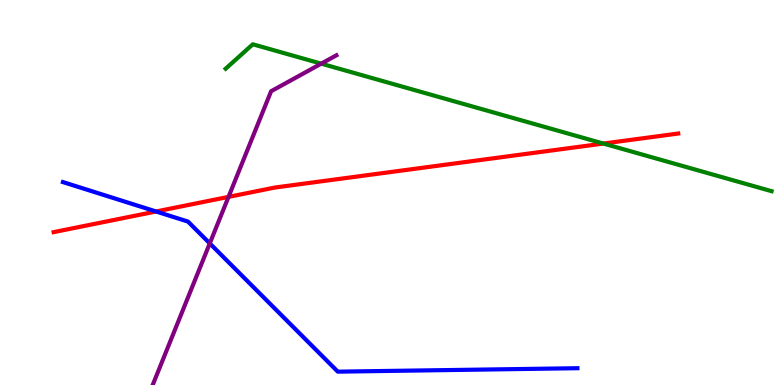[{'lines': ['blue', 'red'], 'intersections': [{'x': 2.01, 'y': 4.51}]}, {'lines': ['green', 'red'], 'intersections': [{'x': 7.79, 'y': 6.27}]}, {'lines': ['purple', 'red'], 'intersections': [{'x': 2.95, 'y': 4.89}]}, {'lines': ['blue', 'green'], 'intersections': []}, {'lines': ['blue', 'purple'], 'intersections': [{'x': 2.71, 'y': 3.68}]}, {'lines': ['green', 'purple'], 'intersections': [{'x': 4.14, 'y': 8.35}]}]